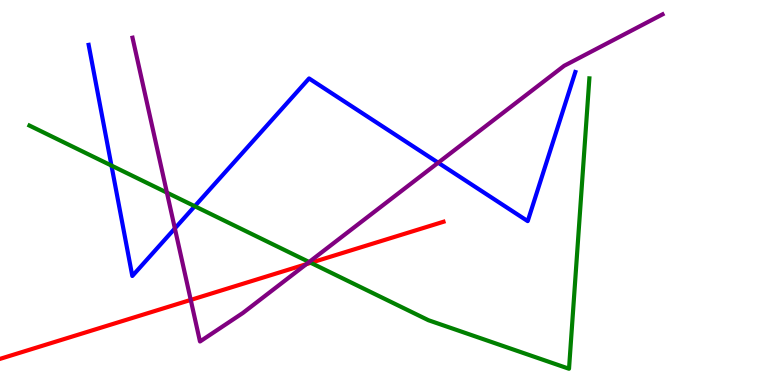[{'lines': ['blue', 'red'], 'intersections': []}, {'lines': ['green', 'red'], 'intersections': [{'x': 4.01, 'y': 3.17}]}, {'lines': ['purple', 'red'], 'intersections': [{'x': 2.46, 'y': 2.21}, {'x': 3.95, 'y': 3.14}]}, {'lines': ['blue', 'green'], 'intersections': [{'x': 1.44, 'y': 5.7}, {'x': 2.51, 'y': 4.64}]}, {'lines': ['blue', 'purple'], 'intersections': [{'x': 2.26, 'y': 4.07}, {'x': 5.65, 'y': 5.77}]}, {'lines': ['green', 'purple'], 'intersections': [{'x': 2.15, 'y': 5.0}, {'x': 3.99, 'y': 3.19}]}]